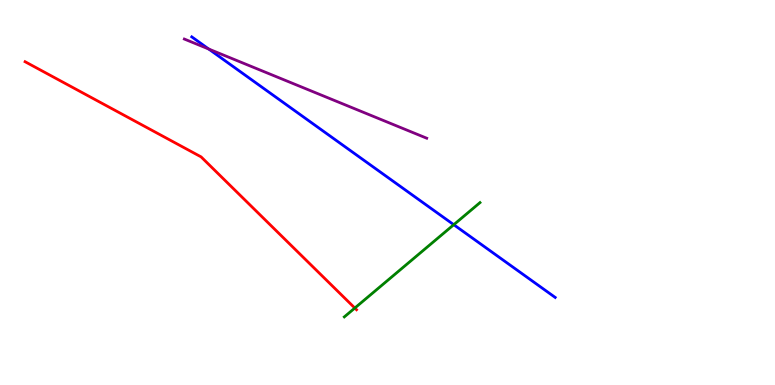[{'lines': ['blue', 'red'], 'intersections': []}, {'lines': ['green', 'red'], 'intersections': [{'x': 4.58, 'y': 2.0}]}, {'lines': ['purple', 'red'], 'intersections': []}, {'lines': ['blue', 'green'], 'intersections': [{'x': 5.86, 'y': 4.16}]}, {'lines': ['blue', 'purple'], 'intersections': [{'x': 2.69, 'y': 8.73}]}, {'lines': ['green', 'purple'], 'intersections': []}]